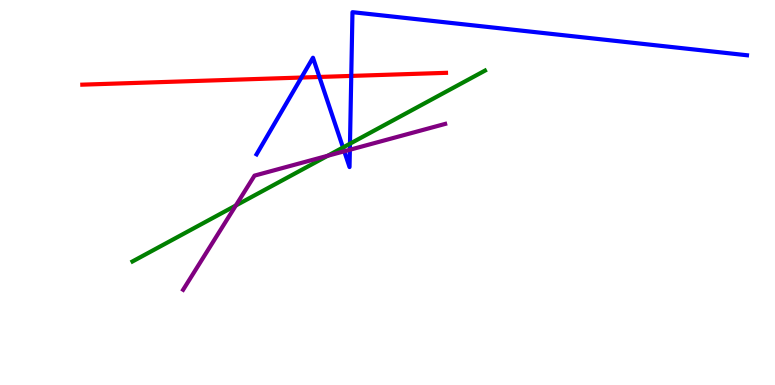[{'lines': ['blue', 'red'], 'intersections': [{'x': 3.89, 'y': 7.99}, {'x': 4.12, 'y': 8.0}, {'x': 4.53, 'y': 8.03}]}, {'lines': ['green', 'red'], 'intersections': []}, {'lines': ['purple', 'red'], 'intersections': []}, {'lines': ['blue', 'green'], 'intersections': [{'x': 4.43, 'y': 6.17}, {'x': 4.52, 'y': 6.27}]}, {'lines': ['blue', 'purple'], 'intersections': [{'x': 4.44, 'y': 6.07}, {'x': 4.51, 'y': 6.11}]}, {'lines': ['green', 'purple'], 'intersections': [{'x': 3.04, 'y': 4.66}, {'x': 4.23, 'y': 5.95}]}]